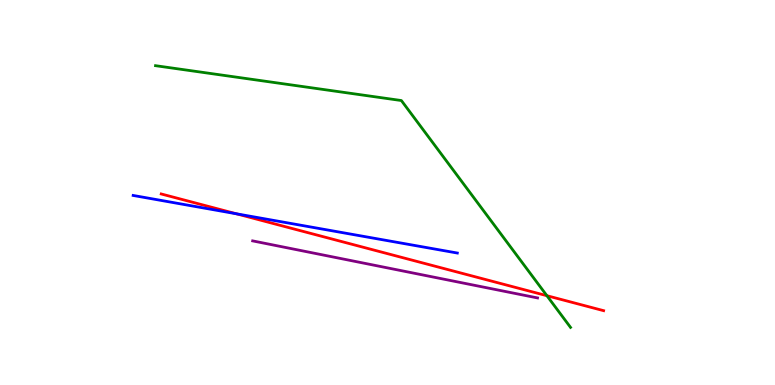[{'lines': ['blue', 'red'], 'intersections': [{'x': 3.05, 'y': 4.45}]}, {'lines': ['green', 'red'], 'intersections': [{'x': 7.06, 'y': 2.32}]}, {'lines': ['purple', 'red'], 'intersections': []}, {'lines': ['blue', 'green'], 'intersections': []}, {'lines': ['blue', 'purple'], 'intersections': []}, {'lines': ['green', 'purple'], 'intersections': []}]